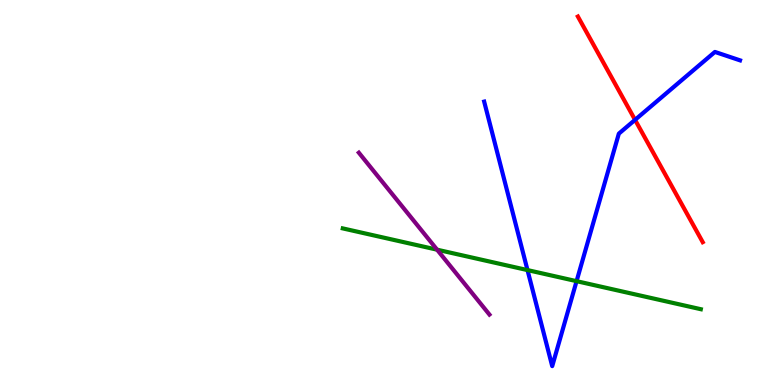[{'lines': ['blue', 'red'], 'intersections': [{'x': 8.19, 'y': 6.89}]}, {'lines': ['green', 'red'], 'intersections': []}, {'lines': ['purple', 'red'], 'intersections': []}, {'lines': ['blue', 'green'], 'intersections': [{'x': 6.81, 'y': 2.98}, {'x': 7.44, 'y': 2.7}]}, {'lines': ['blue', 'purple'], 'intersections': []}, {'lines': ['green', 'purple'], 'intersections': [{'x': 5.64, 'y': 3.51}]}]